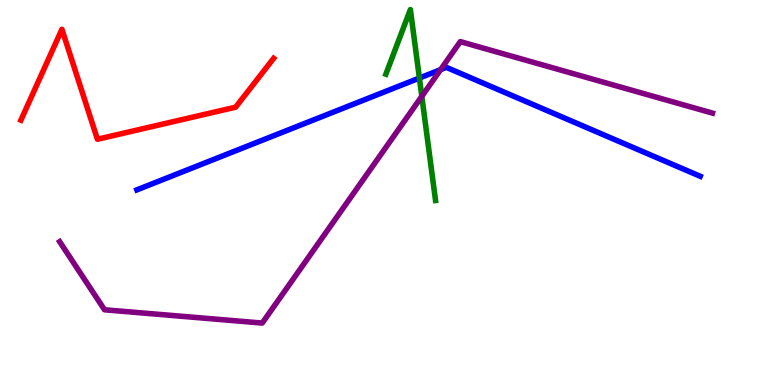[{'lines': ['blue', 'red'], 'intersections': []}, {'lines': ['green', 'red'], 'intersections': []}, {'lines': ['purple', 'red'], 'intersections': []}, {'lines': ['blue', 'green'], 'intersections': [{'x': 5.41, 'y': 7.97}]}, {'lines': ['blue', 'purple'], 'intersections': [{'x': 5.69, 'y': 8.19}]}, {'lines': ['green', 'purple'], 'intersections': [{'x': 5.44, 'y': 7.5}]}]